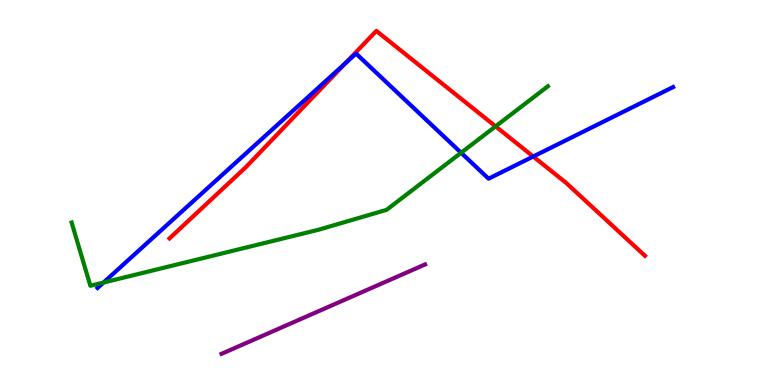[{'lines': ['blue', 'red'], 'intersections': [{'x': 4.46, 'y': 8.36}, {'x': 6.88, 'y': 5.93}]}, {'lines': ['green', 'red'], 'intersections': [{'x': 6.39, 'y': 6.72}]}, {'lines': ['purple', 'red'], 'intersections': []}, {'lines': ['blue', 'green'], 'intersections': [{'x': 1.34, 'y': 2.66}, {'x': 5.95, 'y': 6.03}]}, {'lines': ['blue', 'purple'], 'intersections': []}, {'lines': ['green', 'purple'], 'intersections': []}]